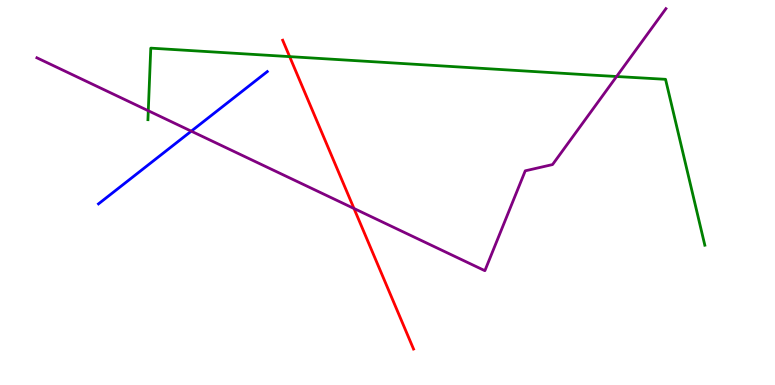[{'lines': ['blue', 'red'], 'intersections': []}, {'lines': ['green', 'red'], 'intersections': [{'x': 3.74, 'y': 8.53}]}, {'lines': ['purple', 'red'], 'intersections': [{'x': 4.57, 'y': 4.58}]}, {'lines': ['blue', 'green'], 'intersections': []}, {'lines': ['blue', 'purple'], 'intersections': [{'x': 2.47, 'y': 6.59}]}, {'lines': ['green', 'purple'], 'intersections': [{'x': 1.91, 'y': 7.12}, {'x': 7.96, 'y': 8.01}]}]